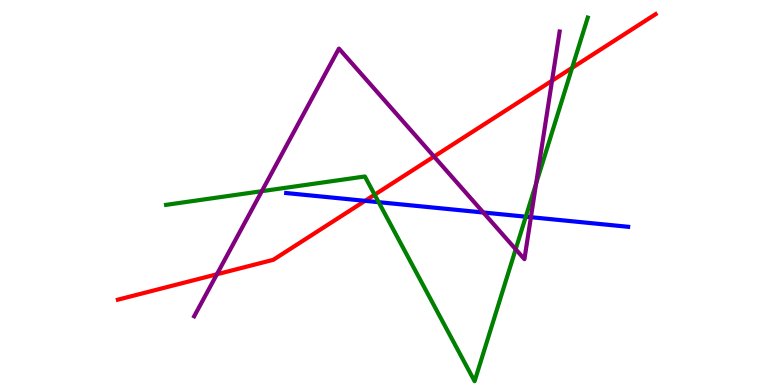[{'lines': ['blue', 'red'], 'intersections': [{'x': 4.71, 'y': 4.78}]}, {'lines': ['green', 'red'], 'intersections': [{'x': 4.83, 'y': 4.94}, {'x': 7.38, 'y': 8.24}]}, {'lines': ['purple', 'red'], 'intersections': [{'x': 2.8, 'y': 2.88}, {'x': 5.6, 'y': 5.93}, {'x': 7.12, 'y': 7.9}]}, {'lines': ['blue', 'green'], 'intersections': [{'x': 4.89, 'y': 4.75}, {'x': 6.78, 'y': 4.37}]}, {'lines': ['blue', 'purple'], 'intersections': [{'x': 6.24, 'y': 4.48}, {'x': 6.85, 'y': 4.36}]}, {'lines': ['green', 'purple'], 'intersections': [{'x': 3.38, 'y': 5.03}, {'x': 6.65, 'y': 3.53}, {'x': 6.92, 'y': 5.23}]}]